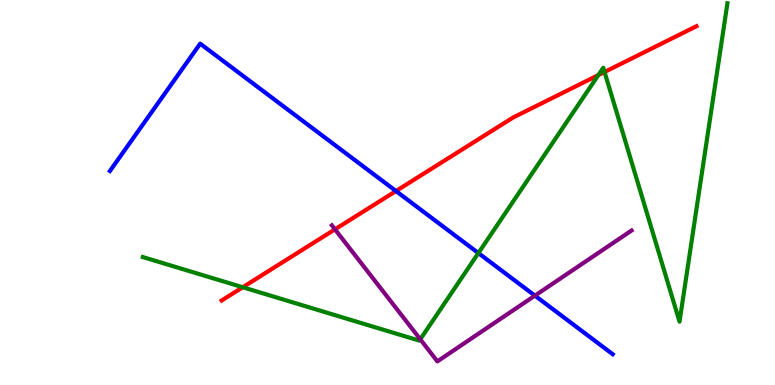[{'lines': ['blue', 'red'], 'intersections': [{'x': 5.11, 'y': 5.04}]}, {'lines': ['green', 'red'], 'intersections': [{'x': 3.13, 'y': 2.54}, {'x': 7.72, 'y': 8.05}, {'x': 7.8, 'y': 8.13}]}, {'lines': ['purple', 'red'], 'intersections': [{'x': 4.32, 'y': 4.04}]}, {'lines': ['blue', 'green'], 'intersections': [{'x': 6.17, 'y': 3.43}]}, {'lines': ['blue', 'purple'], 'intersections': [{'x': 6.9, 'y': 2.32}]}, {'lines': ['green', 'purple'], 'intersections': [{'x': 5.42, 'y': 1.19}]}]